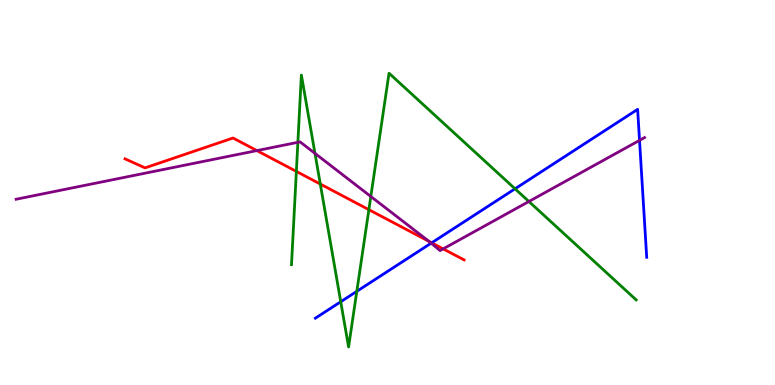[{'lines': ['blue', 'red'], 'intersections': [{'x': 5.57, 'y': 3.69}]}, {'lines': ['green', 'red'], 'intersections': [{'x': 3.82, 'y': 5.55}, {'x': 4.13, 'y': 5.22}, {'x': 4.76, 'y': 4.55}]}, {'lines': ['purple', 'red'], 'intersections': [{'x': 3.31, 'y': 6.09}, {'x': 5.54, 'y': 3.73}, {'x': 5.72, 'y': 3.54}]}, {'lines': ['blue', 'green'], 'intersections': [{'x': 4.4, 'y': 2.16}, {'x': 4.6, 'y': 2.43}, {'x': 6.65, 'y': 5.1}]}, {'lines': ['blue', 'purple'], 'intersections': [{'x': 5.56, 'y': 3.68}, {'x': 8.25, 'y': 6.35}]}, {'lines': ['green', 'purple'], 'intersections': [{'x': 3.84, 'y': 6.3}, {'x': 4.06, 'y': 6.02}, {'x': 4.78, 'y': 4.9}, {'x': 6.82, 'y': 4.77}]}]